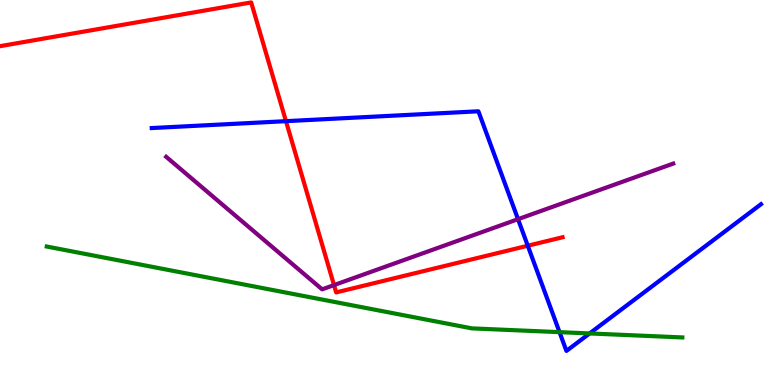[{'lines': ['blue', 'red'], 'intersections': [{'x': 3.69, 'y': 6.85}, {'x': 6.81, 'y': 3.62}]}, {'lines': ['green', 'red'], 'intersections': []}, {'lines': ['purple', 'red'], 'intersections': [{'x': 4.31, 'y': 2.59}]}, {'lines': ['blue', 'green'], 'intersections': [{'x': 7.22, 'y': 1.37}, {'x': 7.61, 'y': 1.34}]}, {'lines': ['blue', 'purple'], 'intersections': [{'x': 6.68, 'y': 4.31}]}, {'lines': ['green', 'purple'], 'intersections': []}]